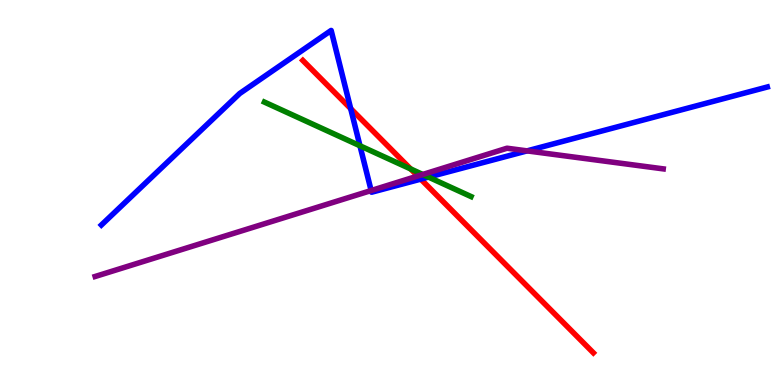[{'lines': ['blue', 'red'], 'intersections': [{'x': 4.52, 'y': 7.18}, {'x': 5.43, 'y': 5.35}]}, {'lines': ['green', 'red'], 'intersections': [{'x': 5.3, 'y': 5.61}]}, {'lines': ['purple', 'red'], 'intersections': [{'x': 5.39, 'y': 5.43}]}, {'lines': ['blue', 'green'], 'intersections': [{'x': 4.64, 'y': 6.21}, {'x': 5.53, 'y': 5.4}]}, {'lines': ['blue', 'purple'], 'intersections': [{'x': 4.79, 'y': 5.05}, {'x': 6.8, 'y': 6.08}]}, {'lines': ['green', 'purple'], 'intersections': [{'x': 5.45, 'y': 5.47}]}]